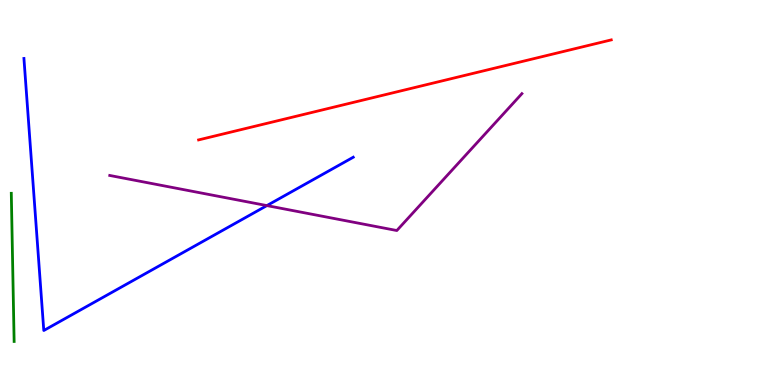[{'lines': ['blue', 'red'], 'intersections': []}, {'lines': ['green', 'red'], 'intersections': []}, {'lines': ['purple', 'red'], 'intersections': []}, {'lines': ['blue', 'green'], 'intersections': []}, {'lines': ['blue', 'purple'], 'intersections': [{'x': 3.44, 'y': 4.66}]}, {'lines': ['green', 'purple'], 'intersections': []}]